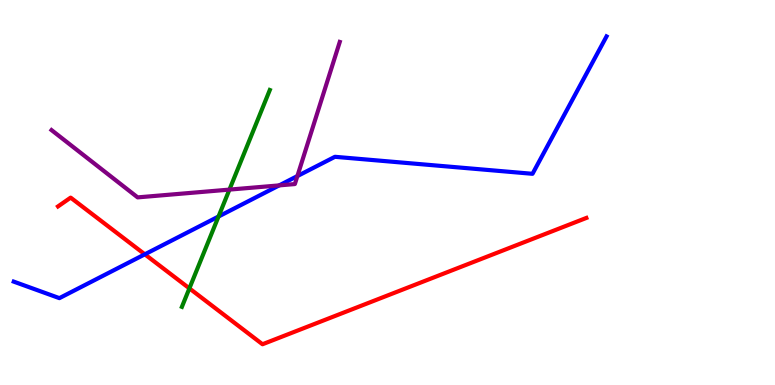[{'lines': ['blue', 'red'], 'intersections': [{'x': 1.87, 'y': 3.39}]}, {'lines': ['green', 'red'], 'intersections': [{'x': 2.44, 'y': 2.51}]}, {'lines': ['purple', 'red'], 'intersections': []}, {'lines': ['blue', 'green'], 'intersections': [{'x': 2.82, 'y': 4.38}]}, {'lines': ['blue', 'purple'], 'intersections': [{'x': 3.6, 'y': 5.18}, {'x': 3.84, 'y': 5.43}]}, {'lines': ['green', 'purple'], 'intersections': [{'x': 2.96, 'y': 5.08}]}]